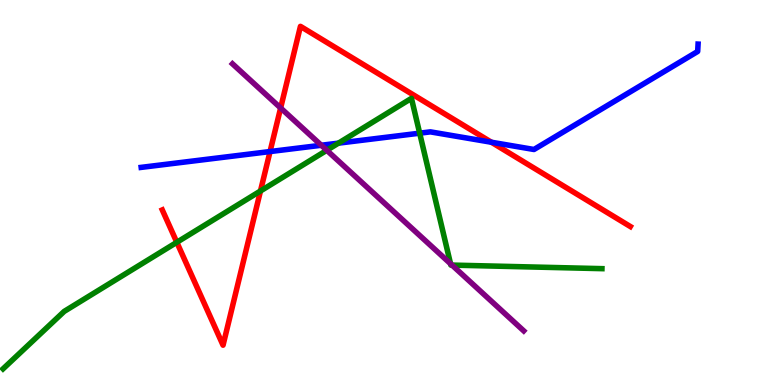[{'lines': ['blue', 'red'], 'intersections': [{'x': 3.48, 'y': 6.06}, {'x': 6.34, 'y': 6.31}]}, {'lines': ['green', 'red'], 'intersections': [{'x': 2.28, 'y': 3.71}, {'x': 3.36, 'y': 5.04}]}, {'lines': ['purple', 'red'], 'intersections': [{'x': 3.62, 'y': 7.2}]}, {'lines': ['blue', 'green'], 'intersections': [{'x': 4.37, 'y': 6.28}, {'x': 5.42, 'y': 6.54}]}, {'lines': ['blue', 'purple'], 'intersections': [{'x': 4.15, 'y': 6.23}]}, {'lines': ['green', 'purple'], 'intersections': [{'x': 4.22, 'y': 6.1}, {'x': 5.81, 'y': 3.15}, {'x': 5.83, 'y': 3.11}]}]